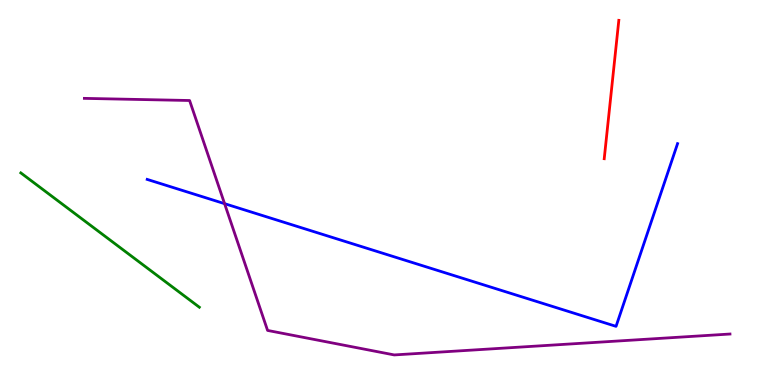[{'lines': ['blue', 'red'], 'intersections': []}, {'lines': ['green', 'red'], 'intersections': []}, {'lines': ['purple', 'red'], 'intersections': []}, {'lines': ['blue', 'green'], 'intersections': []}, {'lines': ['blue', 'purple'], 'intersections': [{'x': 2.9, 'y': 4.71}]}, {'lines': ['green', 'purple'], 'intersections': []}]